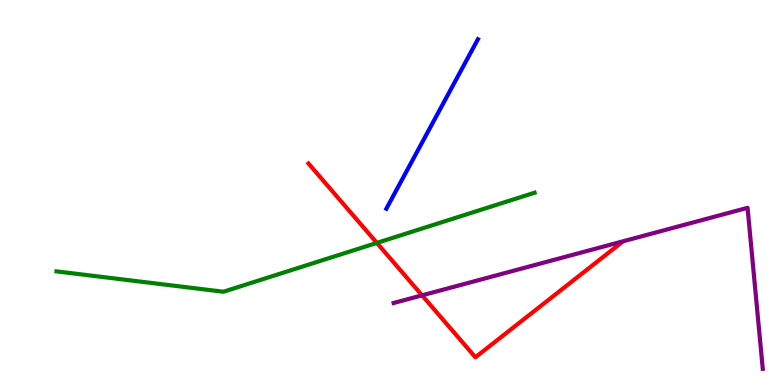[{'lines': ['blue', 'red'], 'intersections': []}, {'lines': ['green', 'red'], 'intersections': [{'x': 4.86, 'y': 3.69}]}, {'lines': ['purple', 'red'], 'intersections': [{'x': 5.45, 'y': 2.33}]}, {'lines': ['blue', 'green'], 'intersections': []}, {'lines': ['blue', 'purple'], 'intersections': []}, {'lines': ['green', 'purple'], 'intersections': []}]